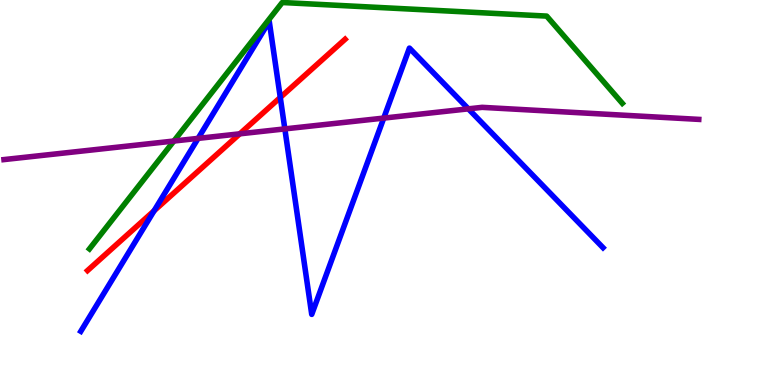[{'lines': ['blue', 'red'], 'intersections': [{'x': 1.99, 'y': 4.52}, {'x': 3.62, 'y': 7.47}]}, {'lines': ['green', 'red'], 'intersections': []}, {'lines': ['purple', 'red'], 'intersections': [{'x': 3.09, 'y': 6.52}]}, {'lines': ['blue', 'green'], 'intersections': []}, {'lines': ['blue', 'purple'], 'intersections': [{'x': 2.56, 'y': 6.41}, {'x': 3.68, 'y': 6.65}, {'x': 4.95, 'y': 6.93}, {'x': 6.04, 'y': 7.17}]}, {'lines': ['green', 'purple'], 'intersections': [{'x': 2.24, 'y': 6.34}]}]